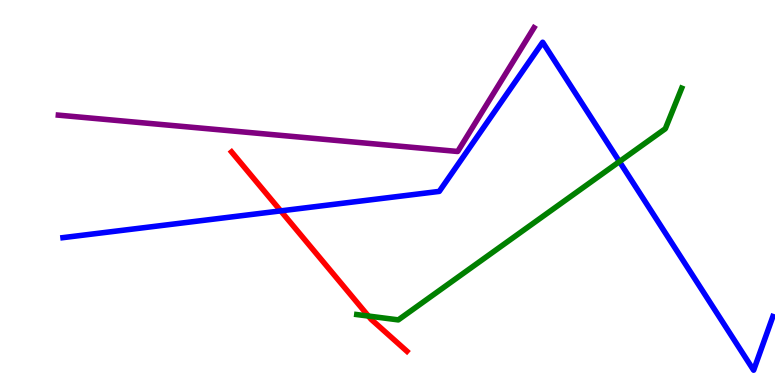[{'lines': ['blue', 'red'], 'intersections': [{'x': 3.62, 'y': 4.52}]}, {'lines': ['green', 'red'], 'intersections': [{'x': 4.75, 'y': 1.79}]}, {'lines': ['purple', 'red'], 'intersections': []}, {'lines': ['blue', 'green'], 'intersections': [{'x': 7.99, 'y': 5.8}]}, {'lines': ['blue', 'purple'], 'intersections': []}, {'lines': ['green', 'purple'], 'intersections': []}]